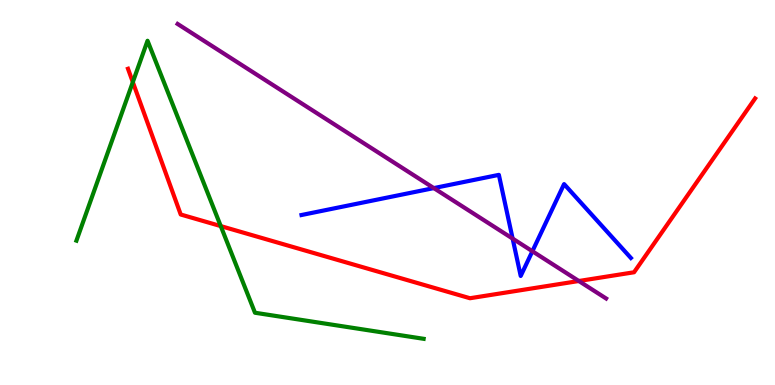[{'lines': ['blue', 'red'], 'intersections': []}, {'lines': ['green', 'red'], 'intersections': [{'x': 1.71, 'y': 7.87}, {'x': 2.85, 'y': 4.13}]}, {'lines': ['purple', 'red'], 'intersections': [{'x': 7.47, 'y': 2.7}]}, {'lines': ['blue', 'green'], 'intersections': []}, {'lines': ['blue', 'purple'], 'intersections': [{'x': 5.6, 'y': 5.11}, {'x': 6.61, 'y': 3.8}, {'x': 6.87, 'y': 3.47}]}, {'lines': ['green', 'purple'], 'intersections': []}]